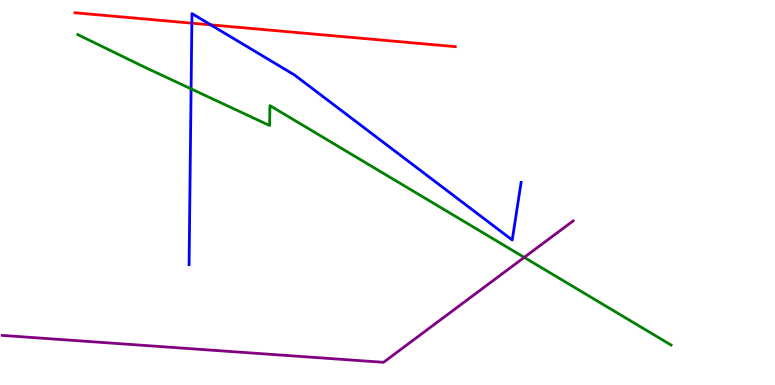[{'lines': ['blue', 'red'], 'intersections': [{'x': 2.48, 'y': 9.4}, {'x': 2.72, 'y': 9.35}]}, {'lines': ['green', 'red'], 'intersections': []}, {'lines': ['purple', 'red'], 'intersections': []}, {'lines': ['blue', 'green'], 'intersections': [{'x': 2.47, 'y': 7.69}]}, {'lines': ['blue', 'purple'], 'intersections': []}, {'lines': ['green', 'purple'], 'intersections': [{'x': 6.76, 'y': 3.31}]}]